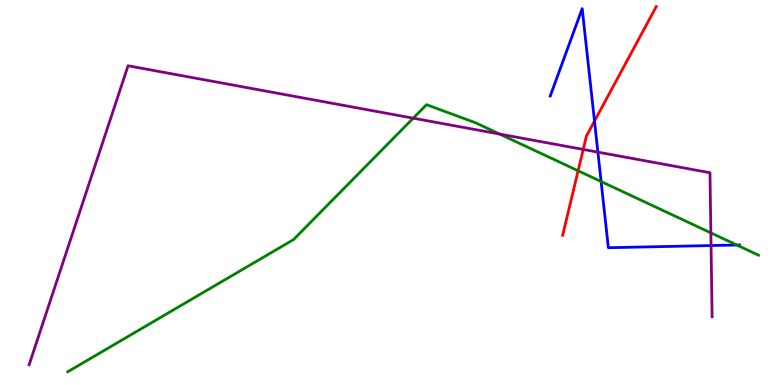[{'lines': ['blue', 'red'], 'intersections': [{'x': 7.67, 'y': 6.85}]}, {'lines': ['green', 'red'], 'intersections': [{'x': 7.46, 'y': 5.56}]}, {'lines': ['purple', 'red'], 'intersections': [{'x': 7.53, 'y': 6.12}]}, {'lines': ['blue', 'green'], 'intersections': [{'x': 7.76, 'y': 5.28}, {'x': 9.51, 'y': 3.64}]}, {'lines': ['blue', 'purple'], 'intersections': [{'x': 7.71, 'y': 6.05}, {'x': 9.17, 'y': 3.62}]}, {'lines': ['green', 'purple'], 'intersections': [{'x': 5.33, 'y': 6.93}, {'x': 6.45, 'y': 6.52}, {'x': 9.17, 'y': 3.95}]}]